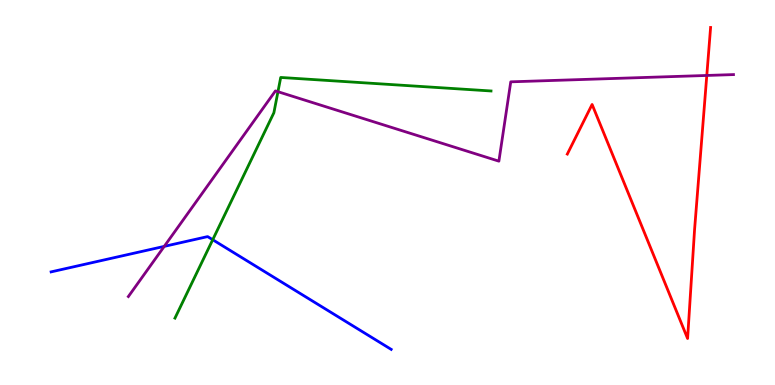[{'lines': ['blue', 'red'], 'intersections': []}, {'lines': ['green', 'red'], 'intersections': []}, {'lines': ['purple', 'red'], 'intersections': [{'x': 9.12, 'y': 8.04}]}, {'lines': ['blue', 'green'], 'intersections': [{'x': 2.74, 'y': 3.77}]}, {'lines': ['blue', 'purple'], 'intersections': [{'x': 2.12, 'y': 3.6}]}, {'lines': ['green', 'purple'], 'intersections': [{'x': 3.59, 'y': 7.62}]}]